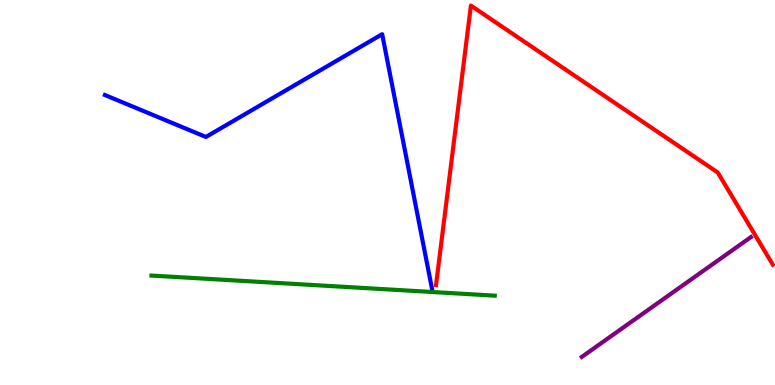[{'lines': ['blue', 'red'], 'intersections': []}, {'lines': ['green', 'red'], 'intersections': []}, {'lines': ['purple', 'red'], 'intersections': []}, {'lines': ['blue', 'green'], 'intersections': []}, {'lines': ['blue', 'purple'], 'intersections': []}, {'lines': ['green', 'purple'], 'intersections': []}]